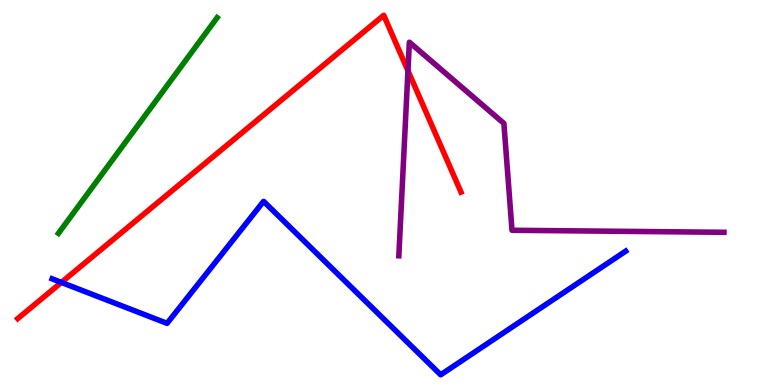[{'lines': ['blue', 'red'], 'intersections': [{'x': 0.792, 'y': 2.66}]}, {'lines': ['green', 'red'], 'intersections': []}, {'lines': ['purple', 'red'], 'intersections': [{'x': 5.26, 'y': 8.16}]}, {'lines': ['blue', 'green'], 'intersections': []}, {'lines': ['blue', 'purple'], 'intersections': []}, {'lines': ['green', 'purple'], 'intersections': []}]